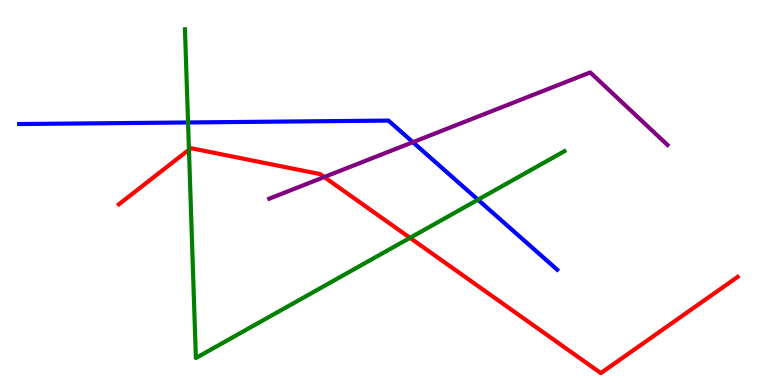[{'lines': ['blue', 'red'], 'intersections': []}, {'lines': ['green', 'red'], 'intersections': [{'x': 2.44, 'y': 6.11}, {'x': 5.29, 'y': 3.82}]}, {'lines': ['purple', 'red'], 'intersections': [{'x': 4.18, 'y': 5.4}]}, {'lines': ['blue', 'green'], 'intersections': [{'x': 2.43, 'y': 6.82}, {'x': 6.17, 'y': 4.81}]}, {'lines': ['blue', 'purple'], 'intersections': [{'x': 5.33, 'y': 6.31}]}, {'lines': ['green', 'purple'], 'intersections': []}]